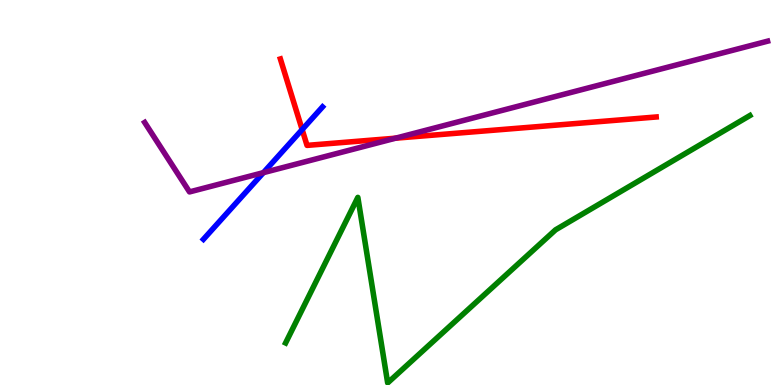[{'lines': ['blue', 'red'], 'intersections': [{'x': 3.9, 'y': 6.63}]}, {'lines': ['green', 'red'], 'intersections': []}, {'lines': ['purple', 'red'], 'intersections': [{'x': 5.1, 'y': 6.41}]}, {'lines': ['blue', 'green'], 'intersections': []}, {'lines': ['blue', 'purple'], 'intersections': [{'x': 3.4, 'y': 5.52}]}, {'lines': ['green', 'purple'], 'intersections': []}]